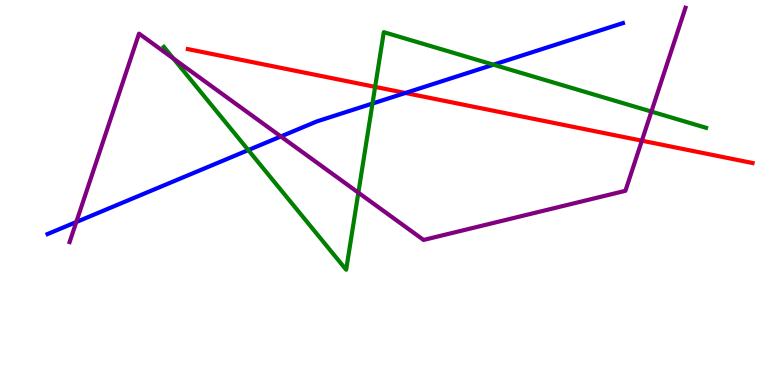[{'lines': ['blue', 'red'], 'intersections': [{'x': 5.23, 'y': 7.58}]}, {'lines': ['green', 'red'], 'intersections': [{'x': 4.84, 'y': 7.74}]}, {'lines': ['purple', 'red'], 'intersections': [{'x': 8.28, 'y': 6.35}]}, {'lines': ['blue', 'green'], 'intersections': [{'x': 3.2, 'y': 6.1}, {'x': 4.81, 'y': 7.31}, {'x': 6.37, 'y': 8.32}]}, {'lines': ['blue', 'purple'], 'intersections': [{'x': 0.984, 'y': 4.23}, {'x': 3.62, 'y': 6.46}]}, {'lines': ['green', 'purple'], 'intersections': [{'x': 2.24, 'y': 8.48}, {'x': 4.62, 'y': 5.0}, {'x': 8.41, 'y': 7.1}]}]